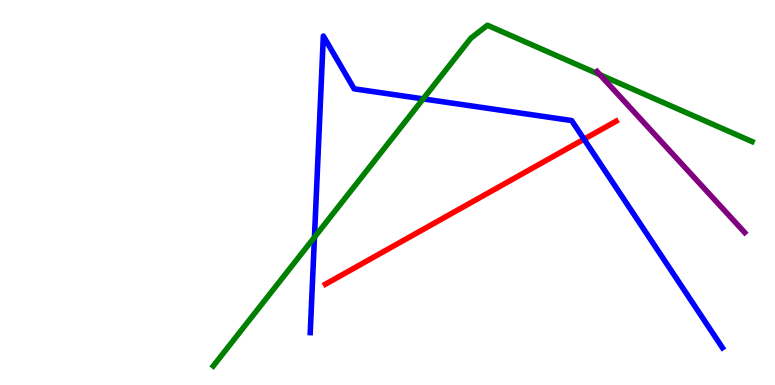[{'lines': ['blue', 'red'], 'intersections': [{'x': 7.54, 'y': 6.38}]}, {'lines': ['green', 'red'], 'intersections': []}, {'lines': ['purple', 'red'], 'intersections': []}, {'lines': ['blue', 'green'], 'intersections': [{'x': 4.06, 'y': 3.84}, {'x': 5.46, 'y': 7.43}]}, {'lines': ['blue', 'purple'], 'intersections': []}, {'lines': ['green', 'purple'], 'intersections': [{'x': 7.74, 'y': 8.06}]}]